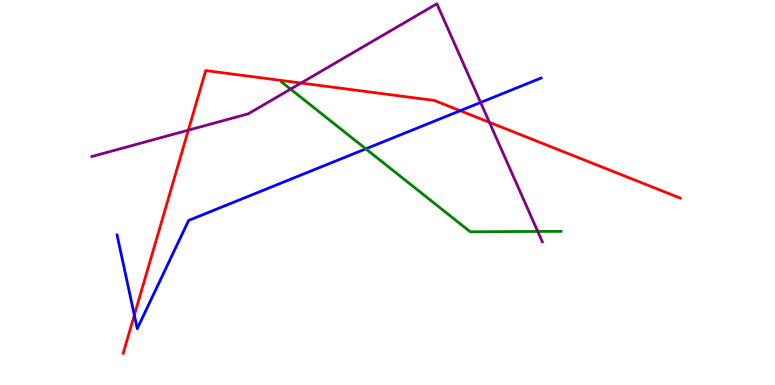[{'lines': ['blue', 'red'], 'intersections': [{'x': 1.73, 'y': 1.81}, {'x': 5.94, 'y': 7.12}]}, {'lines': ['green', 'red'], 'intersections': []}, {'lines': ['purple', 'red'], 'intersections': [{'x': 2.43, 'y': 6.62}, {'x': 3.88, 'y': 7.84}, {'x': 6.31, 'y': 6.82}]}, {'lines': ['blue', 'green'], 'intersections': [{'x': 4.72, 'y': 6.13}]}, {'lines': ['blue', 'purple'], 'intersections': [{'x': 6.2, 'y': 7.34}]}, {'lines': ['green', 'purple'], 'intersections': [{'x': 3.75, 'y': 7.68}, {'x': 6.94, 'y': 3.99}]}]